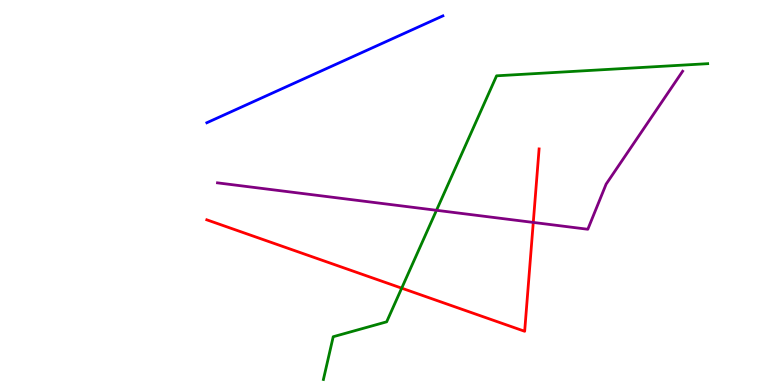[{'lines': ['blue', 'red'], 'intersections': []}, {'lines': ['green', 'red'], 'intersections': [{'x': 5.18, 'y': 2.52}]}, {'lines': ['purple', 'red'], 'intersections': [{'x': 6.88, 'y': 4.22}]}, {'lines': ['blue', 'green'], 'intersections': []}, {'lines': ['blue', 'purple'], 'intersections': []}, {'lines': ['green', 'purple'], 'intersections': [{'x': 5.63, 'y': 4.54}]}]